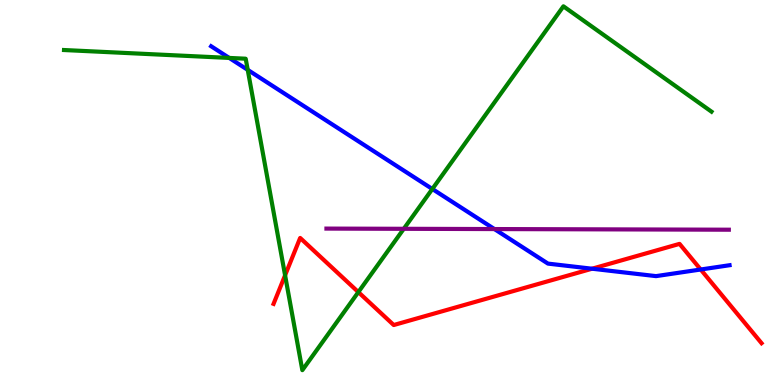[{'lines': ['blue', 'red'], 'intersections': [{'x': 7.64, 'y': 3.02}, {'x': 9.04, 'y': 3.0}]}, {'lines': ['green', 'red'], 'intersections': [{'x': 3.68, 'y': 2.85}, {'x': 4.62, 'y': 2.41}]}, {'lines': ['purple', 'red'], 'intersections': []}, {'lines': ['blue', 'green'], 'intersections': [{'x': 2.96, 'y': 8.5}, {'x': 3.2, 'y': 8.19}, {'x': 5.58, 'y': 5.09}]}, {'lines': ['blue', 'purple'], 'intersections': [{'x': 6.38, 'y': 4.05}]}, {'lines': ['green', 'purple'], 'intersections': [{'x': 5.21, 'y': 4.06}]}]